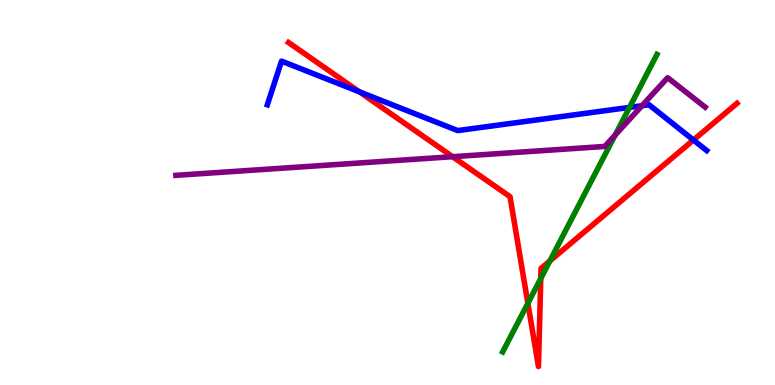[{'lines': ['blue', 'red'], 'intersections': [{'x': 4.64, 'y': 7.62}, {'x': 8.95, 'y': 6.36}]}, {'lines': ['green', 'red'], 'intersections': [{'x': 6.81, 'y': 2.12}, {'x': 6.98, 'y': 2.77}, {'x': 7.09, 'y': 3.22}]}, {'lines': ['purple', 'red'], 'intersections': [{'x': 5.84, 'y': 5.93}]}, {'lines': ['blue', 'green'], 'intersections': [{'x': 8.12, 'y': 7.21}]}, {'lines': ['blue', 'purple'], 'intersections': [{'x': 8.28, 'y': 7.25}]}, {'lines': ['green', 'purple'], 'intersections': [{'x': 7.94, 'y': 6.49}]}]